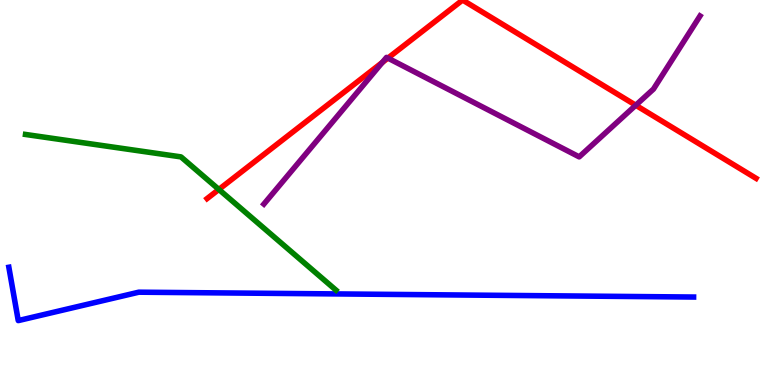[{'lines': ['blue', 'red'], 'intersections': []}, {'lines': ['green', 'red'], 'intersections': [{'x': 2.82, 'y': 5.08}]}, {'lines': ['purple', 'red'], 'intersections': [{'x': 4.93, 'y': 8.38}, {'x': 5.01, 'y': 8.49}, {'x': 8.2, 'y': 7.27}]}, {'lines': ['blue', 'green'], 'intersections': []}, {'lines': ['blue', 'purple'], 'intersections': []}, {'lines': ['green', 'purple'], 'intersections': []}]